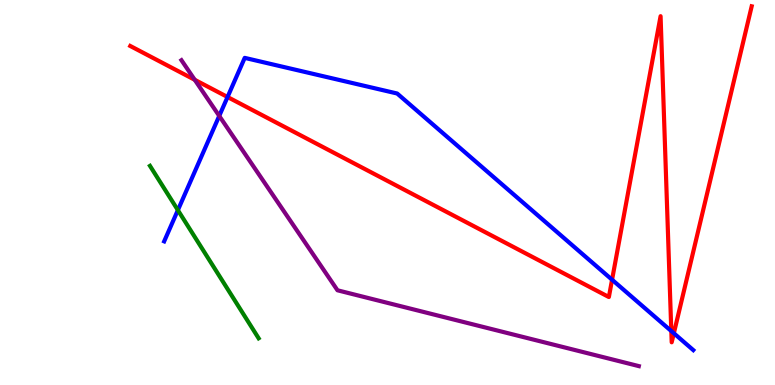[{'lines': ['blue', 'red'], 'intersections': [{'x': 2.94, 'y': 7.48}, {'x': 7.9, 'y': 2.73}, {'x': 8.66, 'y': 1.4}, {'x': 8.69, 'y': 1.34}]}, {'lines': ['green', 'red'], 'intersections': []}, {'lines': ['purple', 'red'], 'intersections': [{'x': 2.51, 'y': 7.93}]}, {'lines': ['blue', 'green'], 'intersections': [{'x': 2.3, 'y': 4.54}]}, {'lines': ['blue', 'purple'], 'intersections': [{'x': 2.83, 'y': 6.99}]}, {'lines': ['green', 'purple'], 'intersections': []}]